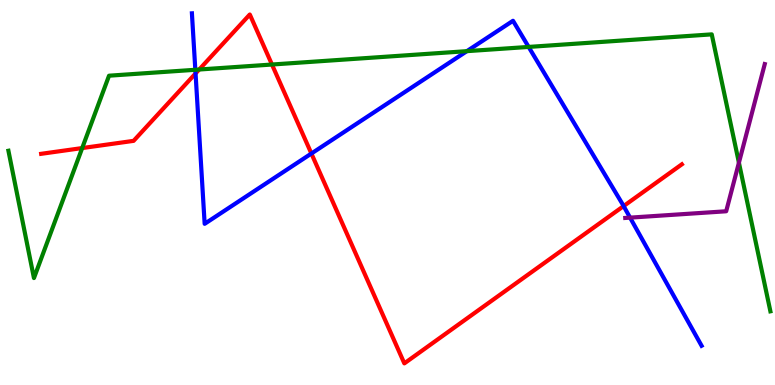[{'lines': ['blue', 'red'], 'intersections': [{'x': 2.52, 'y': 8.09}, {'x': 4.02, 'y': 6.01}, {'x': 8.05, 'y': 4.65}]}, {'lines': ['green', 'red'], 'intersections': [{'x': 1.06, 'y': 6.15}, {'x': 2.57, 'y': 8.19}, {'x': 3.51, 'y': 8.32}]}, {'lines': ['purple', 'red'], 'intersections': []}, {'lines': ['blue', 'green'], 'intersections': [{'x': 2.52, 'y': 8.19}, {'x': 6.02, 'y': 8.67}, {'x': 6.82, 'y': 8.78}]}, {'lines': ['blue', 'purple'], 'intersections': [{'x': 8.13, 'y': 4.35}]}, {'lines': ['green', 'purple'], 'intersections': [{'x': 9.53, 'y': 5.77}]}]